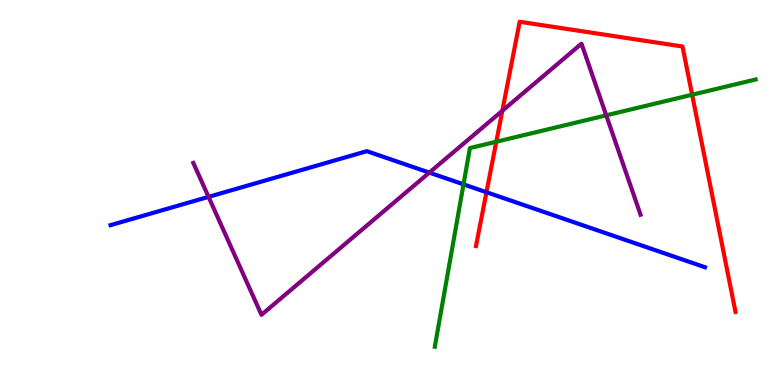[{'lines': ['blue', 'red'], 'intersections': [{'x': 6.28, 'y': 5.01}]}, {'lines': ['green', 'red'], 'intersections': [{'x': 6.4, 'y': 6.32}, {'x': 8.93, 'y': 7.54}]}, {'lines': ['purple', 'red'], 'intersections': [{'x': 6.48, 'y': 7.12}]}, {'lines': ['blue', 'green'], 'intersections': [{'x': 5.98, 'y': 5.21}]}, {'lines': ['blue', 'purple'], 'intersections': [{'x': 2.69, 'y': 4.89}, {'x': 5.54, 'y': 5.52}]}, {'lines': ['green', 'purple'], 'intersections': [{'x': 7.82, 'y': 7.0}]}]